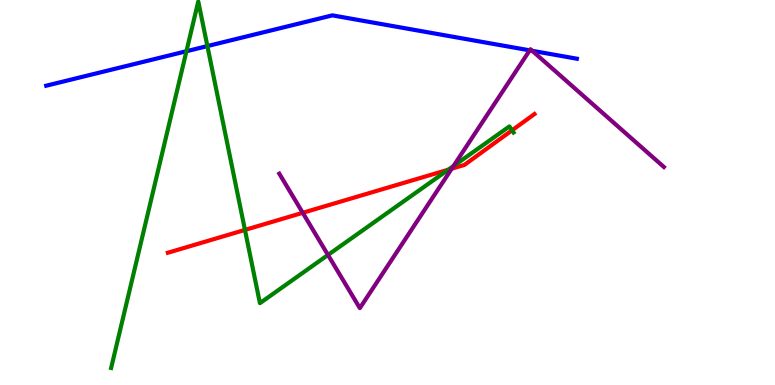[{'lines': ['blue', 'red'], 'intersections': []}, {'lines': ['green', 'red'], 'intersections': [{'x': 3.16, 'y': 4.03}, {'x': 5.79, 'y': 5.59}, {'x': 6.61, 'y': 6.62}]}, {'lines': ['purple', 'red'], 'intersections': [{'x': 3.91, 'y': 4.47}, {'x': 5.83, 'y': 5.62}]}, {'lines': ['blue', 'green'], 'intersections': [{'x': 2.41, 'y': 8.67}, {'x': 2.68, 'y': 8.8}]}, {'lines': ['blue', 'purple'], 'intersections': [{'x': 6.83, 'y': 8.69}, {'x': 6.87, 'y': 8.68}]}, {'lines': ['green', 'purple'], 'intersections': [{'x': 4.23, 'y': 3.38}, {'x': 5.85, 'y': 5.69}]}]